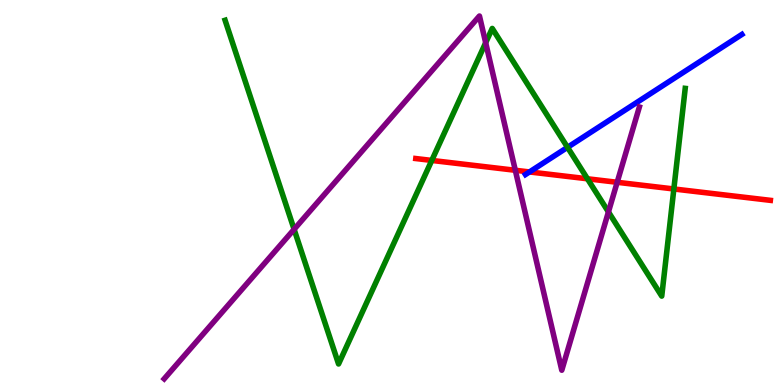[{'lines': ['blue', 'red'], 'intersections': [{'x': 6.83, 'y': 5.53}]}, {'lines': ['green', 'red'], 'intersections': [{'x': 5.57, 'y': 5.83}, {'x': 7.58, 'y': 5.36}, {'x': 8.69, 'y': 5.09}]}, {'lines': ['purple', 'red'], 'intersections': [{'x': 6.65, 'y': 5.58}, {'x': 7.96, 'y': 5.27}]}, {'lines': ['blue', 'green'], 'intersections': [{'x': 7.32, 'y': 6.17}]}, {'lines': ['blue', 'purple'], 'intersections': []}, {'lines': ['green', 'purple'], 'intersections': [{'x': 3.79, 'y': 4.04}, {'x': 6.27, 'y': 8.89}, {'x': 7.85, 'y': 4.5}]}]